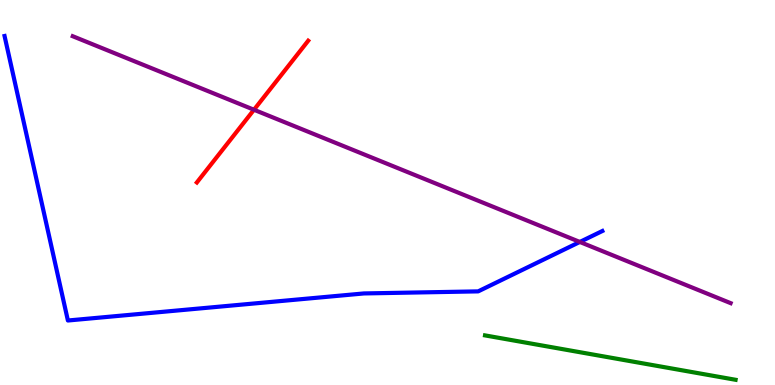[{'lines': ['blue', 'red'], 'intersections': []}, {'lines': ['green', 'red'], 'intersections': []}, {'lines': ['purple', 'red'], 'intersections': [{'x': 3.28, 'y': 7.15}]}, {'lines': ['blue', 'green'], 'intersections': []}, {'lines': ['blue', 'purple'], 'intersections': [{'x': 7.48, 'y': 3.72}]}, {'lines': ['green', 'purple'], 'intersections': []}]